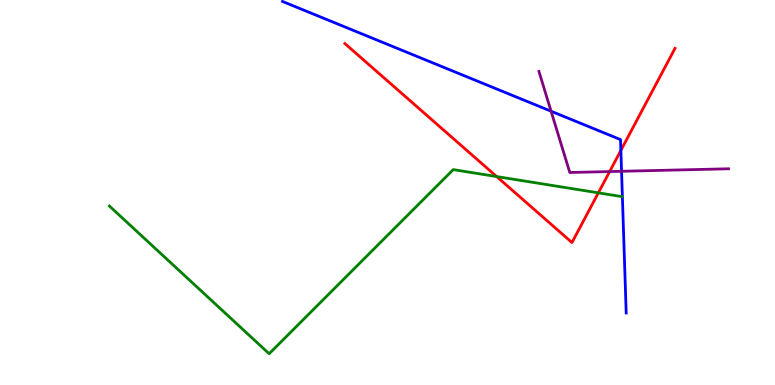[{'lines': ['blue', 'red'], 'intersections': [{'x': 8.01, 'y': 6.09}]}, {'lines': ['green', 'red'], 'intersections': [{'x': 6.41, 'y': 5.41}, {'x': 7.72, 'y': 4.99}]}, {'lines': ['purple', 'red'], 'intersections': [{'x': 7.87, 'y': 5.54}]}, {'lines': ['blue', 'green'], 'intersections': []}, {'lines': ['blue', 'purple'], 'intersections': [{'x': 7.11, 'y': 7.11}, {'x': 8.02, 'y': 5.55}]}, {'lines': ['green', 'purple'], 'intersections': []}]